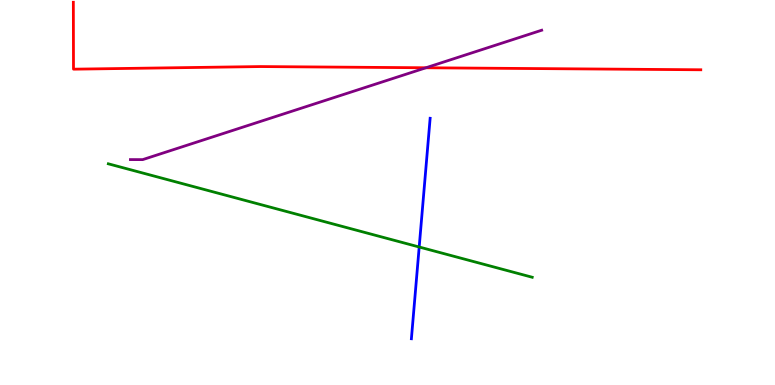[{'lines': ['blue', 'red'], 'intersections': []}, {'lines': ['green', 'red'], 'intersections': []}, {'lines': ['purple', 'red'], 'intersections': [{'x': 5.5, 'y': 8.24}]}, {'lines': ['blue', 'green'], 'intersections': [{'x': 5.41, 'y': 3.58}]}, {'lines': ['blue', 'purple'], 'intersections': []}, {'lines': ['green', 'purple'], 'intersections': []}]